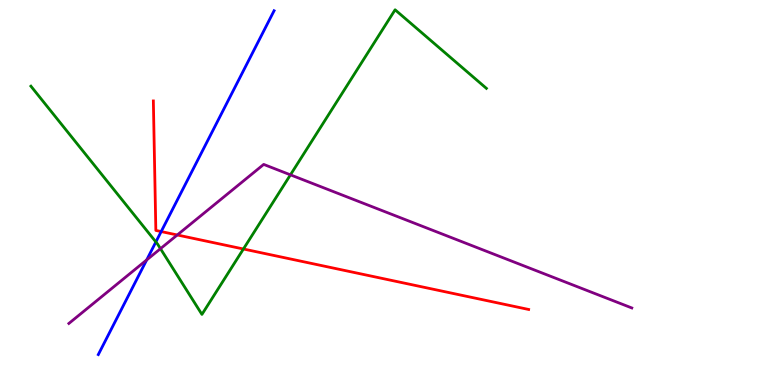[{'lines': ['blue', 'red'], 'intersections': [{'x': 2.08, 'y': 3.99}]}, {'lines': ['green', 'red'], 'intersections': [{'x': 3.14, 'y': 3.53}]}, {'lines': ['purple', 'red'], 'intersections': [{'x': 2.29, 'y': 3.9}]}, {'lines': ['blue', 'green'], 'intersections': [{'x': 2.01, 'y': 3.72}]}, {'lines': ['blue', 'purple'], 'intersections': [{'x': 1.89, 'y': 3.25}]}, {'lines': ['green', 'purple'], 'intersections': [{'x': 2.07, 'y': 3.54}, {'x': 3.75, 'y': 5.46}]}]